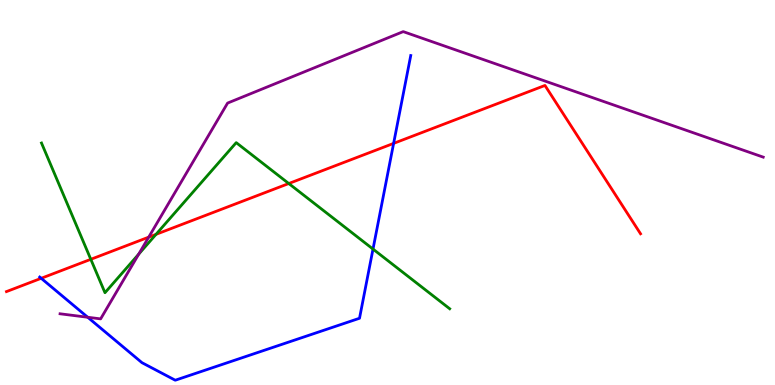[{'lines': ['blue', 'red'], 'intersections': [{'x': 0.532, 'y': 2.77}, {'x': 5.08, 'y': 6.28}]}, {'lines': ['green', 'red'], 'intersections': [{'x': 1.17, 'y': 3.26}, {'x': 2.01, 'y': 3.91}, {'x': 3.73, 'y': 5.23}]}, {'lines': ['purple', 'red'], 'intersections': [{'x': 1.92, 'y': 3.84}]}, {'lines': ['blue', 'green'], 'intersections': [{'x': 4.81, 'y': 3.53}]}, {'lines': ['blue', 'purple'], 'intersections': [{'x': 1.13, 'y': 1.76}]}, {'lines': ['green', 'purple'], 'intersections': [{'x': 1.79, 'y': 3.4}]}]